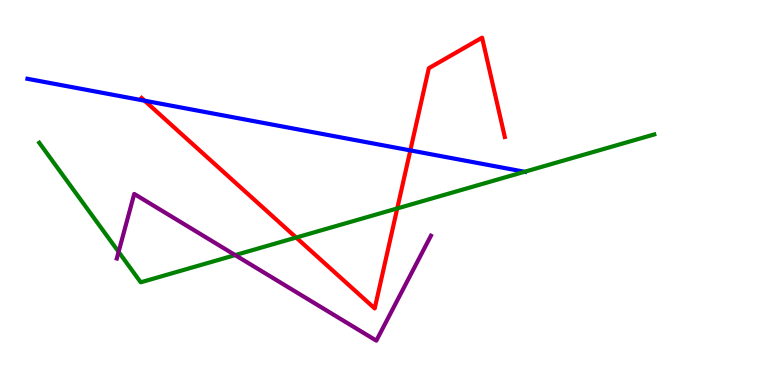[{'lines': ['blue', 'red'], 'intersections': [{'x': 1.87, 'y': 7.38}, {'x': 5.29, 'y': 6.09}]}, {'lines': ['green', 'red'], 'intersections': [{'x': 3.82, 'y': 3.83}, {'x': 5.13, 'y': 4.59}]}, {'lines': ['purple', 'red'], 'intersections': []}, {'lines': ['blue', 'green'], 'intersections': [{'x': 6.77, 'y': 5.54}]}, {'lines': ['blue', 'purple'], 'intersections': []}, {'lines': ['green', 'purple'], 'intersections': [{'x': 1.53, 'y': 3.46}, {'x': 3.03, 'y': 3.37}]}]